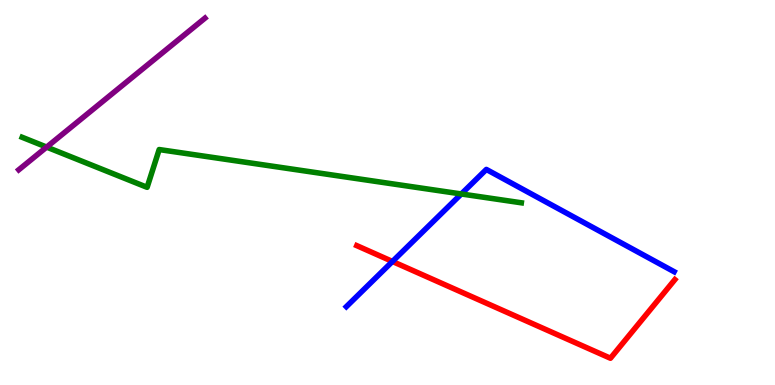[{'lines': ['blue', 'red'], 'intersections': [{'x': 5.06, 'y': 3.21}]}, {'lines': ['green', 'red'], 'intersections': []}, {'lines': ['purple', 'red'], 'intersections': []}, {'lines': ['blue', 'green'], 'intersections': [{'x': 5.95, 'y': 4.96}]}, {'lines': ['blue', 'purple'], 'intersections': []}, {'lines': ['green', 'purple'], 'intersections': [{'x': 0.602, 'y': 6.18}]}]